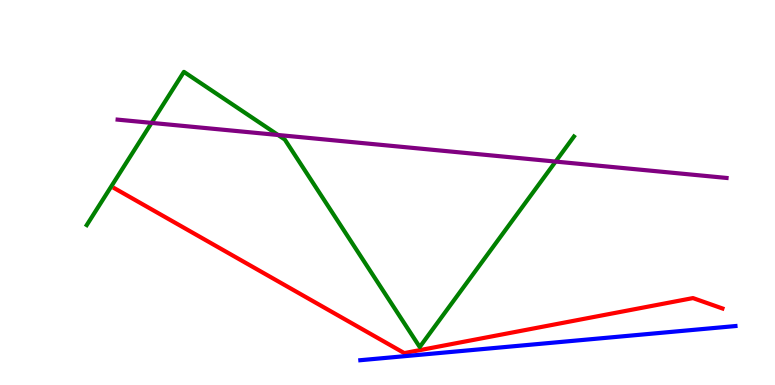[{'lines': ['blue', 'red'], 'intersections': []}, {'lines': ['green', 'red'], 'intersections': []}, {'lines': ['purple', 'red'], 'intersections': []}, {'lines': ['blue', 'green'], 'intersections': []}, {'lines': ['blue', 'purple'], 'intersections': []}, {'lines': ['green', 'purple'], 'intersections': [{'x': 1.96, 'y': 6.81}, {'x': 3.59, 'y': 6.49}, {'x': 7.17, 'y': 5.8}]}]